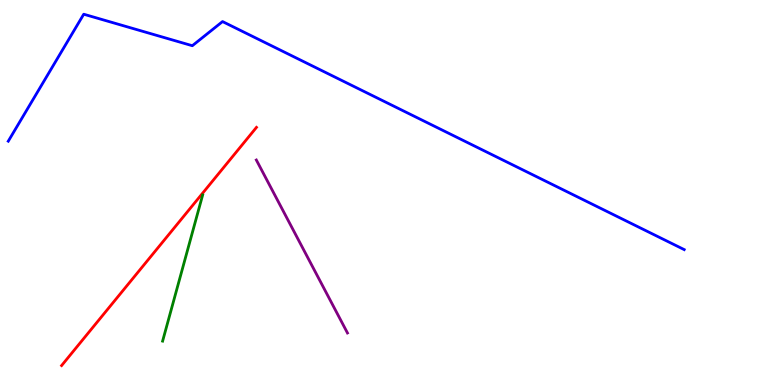[{'lines': ['blue', 'red'], 'intersections': []}, {'lines': ['green', 'red'], 'intersections': []}, {'lines': ['purple', 'red'], 'intersections': []}, {'lines': ['blue', 'green'], 'intersections': []}, {'lines': ['blue', 'purple'], 'intersections': []}, {'lines': ['green', 'purple'], 'intersections': []}]